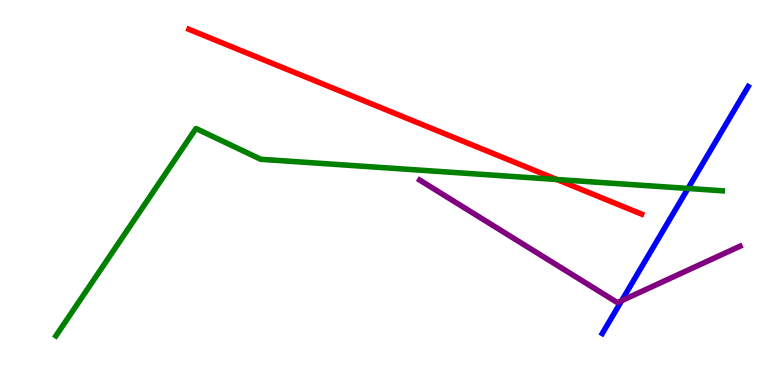[{'lines': ['blue', 'red'], 'intersections': []}, {'lines': ['green', 'red'], 'intersections': [{'x': 7.19, 'y': 5.34}]}, {'lines': ['purple', 'red'], 'intersections': []}, {'lines': ['blue', 'green'], 'intersections': [{'x': 8.88, 'y': 5.11}]}, {'lines': ['blue', 'purple'], 'intersections': [{'x': 8.02, 'y': 2.19}]}, {'lines': ['green', 'purple'], 'intersections': []}]